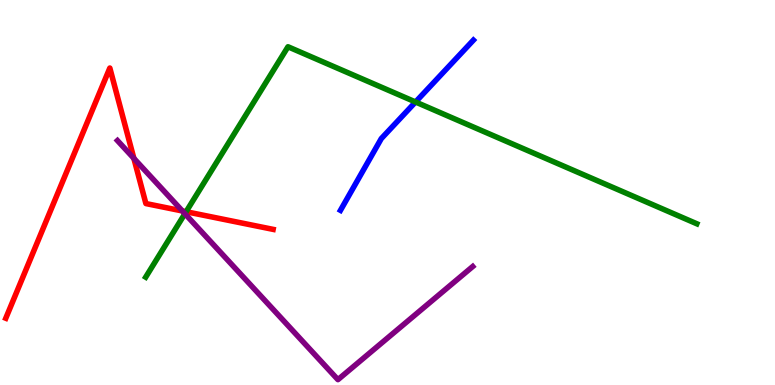[{'lines': ['blue', 'red'], 'intersections': []}, {'lines': ['green', 'red'], 'intersections': [{'x': 2.4, 'y': 4.5}]}, {'lines': ['purple', 'red'], 'intersections': [{'x': 1.73, 'y': 5.89}, {'x': 2.35, 'y': 4.52}]}, {'lines': ['blue', 'green'], 'intersections': [{'x': 5.36, 'y': 7.35}]}, {'lines': ['blue', 'purple'], 'intersections': []}, {'lines': ['green', 'purple'], 'intersections': [{'x': 2.39, 'y': 4.45}]}]